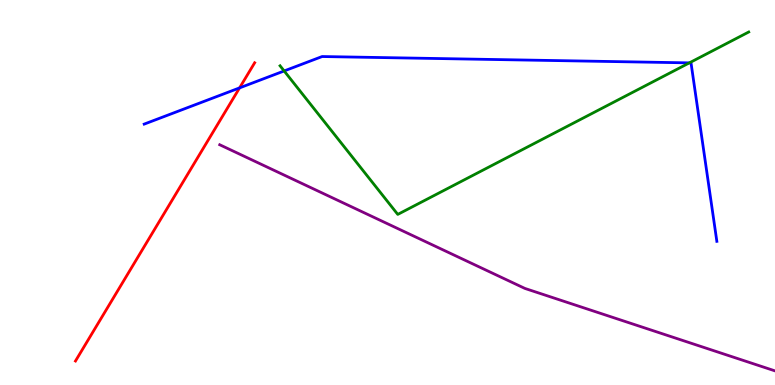[{'lines': ['blue', 'red'], 'intersections': [{'x': 3.09, 'y': 7.72}]}, {'lines': ['green', 'red'], 'intersections': []}, {'lines': ['purple', 'red'], 'intersections': []}, {'lines': ['blue', 'green'], 'intersections': [{'x': 3.67, 'y': 8.16}, {'x': 8.89, 'y': 8.37}]}, {'lines': ['blue', 'purple'], 'intersections': []}, {'lines': ['green', 'purple'], 'intersections': []}]